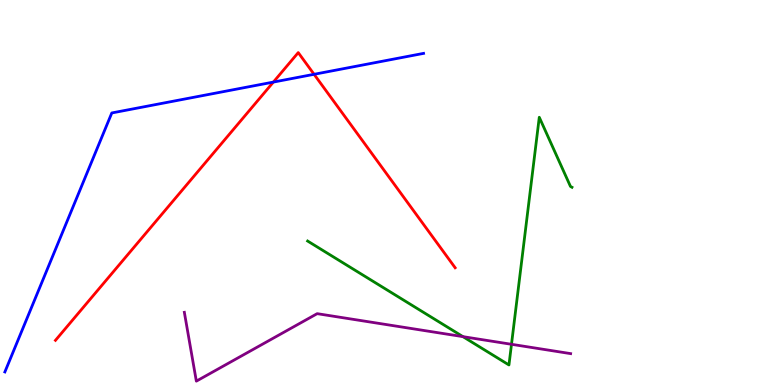[{'lines': ['blue', 'red'], 'intersections': [{'x': 3.53, 'y': 7.87}, {'x': 4.05, 'y': 8.07}]}, {'lines': ['green', 'red'], 'intersections': []}, {'lines': ['purple', 'red'], 'intersections': []}, {'lines': ['blue', 'green'], 'intersections': []}, {'lines': ['blue', 'purple'], 'intersections': []}, {'lines': ['green', 'purple'], 'intersections': [{'x': 5.97, 'y': 1.26}, {'x': 6.6, 'y': 1.06}]}]